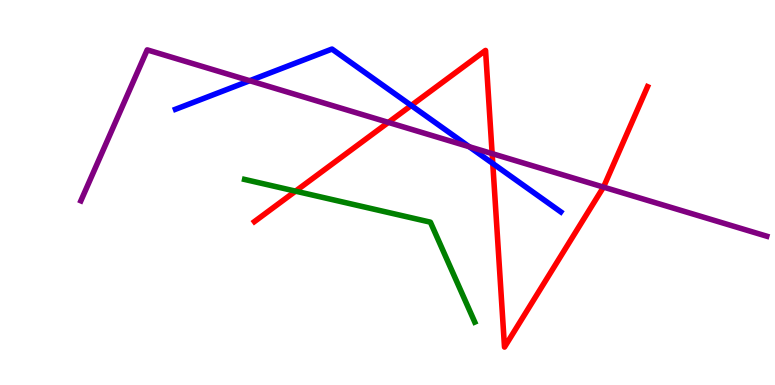[{'lines': ['blue', 'red'], 'intersections': [{'x': 5.31, 'y': 7.26}, {'x': 6.36, 'y': 5.75}]}, {'lines': ['green', 'red'], 'intersections': [{'x': 3.81, 'y': 5.03}]}, {'lines': ['purple', 'red'], 'intersections': [{'x': 5.01, 'y': 6.82}, {'x': 6.35, 'y': 6.01}, {'x': 7.79, 'y': 5.14}]}, {'lines': ['blue', 'green'], 'intersections': []}, {'lines': ['blue', 'purple'], 'intersections': [{'x': 3.22, 'y': 7.9}, {'x': 6.05, 'y': 6.19}]}, {'lines': ['green', 'purple'], 'intersections': []}]